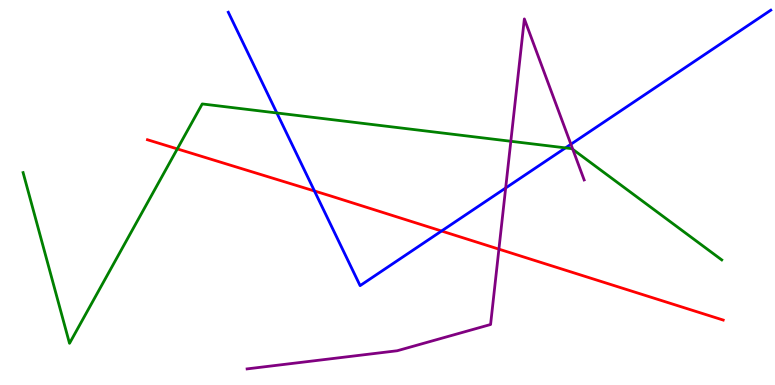[{'lines': ['blue', 'red'], 'intersections': [{'x': 4.06, 'y': 5.04}, {'x': 5.7, 'y': 4.0}]}, {'lines': ['green', 'red'], 'intersections': [{'x': 2.29, 'y': 6.13}]}, {'lines': ['purple', 'red'], 'intersections': [{'x': 6.44, 'y': 3.53}]}, {'lines': ['blue', 'green'], 'intersections': [{'x': 3.57, 'y': 7.07}, {'x': 7.3, 'y': 6.16}]}, {'lines': ['blue', 'purple'], 'intersections': [{'x': 6.52, 'y': 5.12}, {'x': 7.37, 'y': 6.25}]}, {'lines': ['green', 'purple'], 'intersections': [{'x': 6.59, 'y': 6.33}, {'x': 7.39, 'y': 6.12}]}]